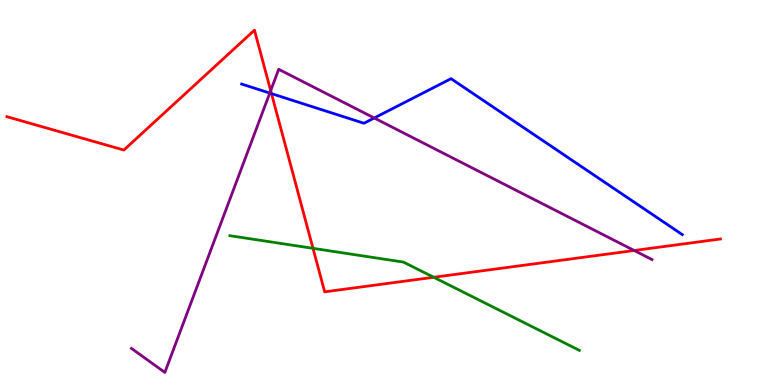[{'lines': ['blue', 'red'], 'intersections': [{'x': 3.5, 'y': 7.57}]}, {'lines': ['green', 'red'], 'intersections': [{'x': 4.04, 'y': 3.55}, {'x': 5.6, 'y': 2.8}]}, {'lines': ['purple', 'red'], 'intersections': [{'x': 3.49, 'y': 7.65}, {'x': 8.18, 'y': 3.49}]}, {'lines': ['blue', 'green'], 'intersections': []}, {'lines': ['blue', 'purple'], 'intersections': [{'x': 3.48, 'y': 7.58}, {'x': 4.83, 'y': 6.94}]}, {'lines': ['green', 'purple'], 'intersections': []}]